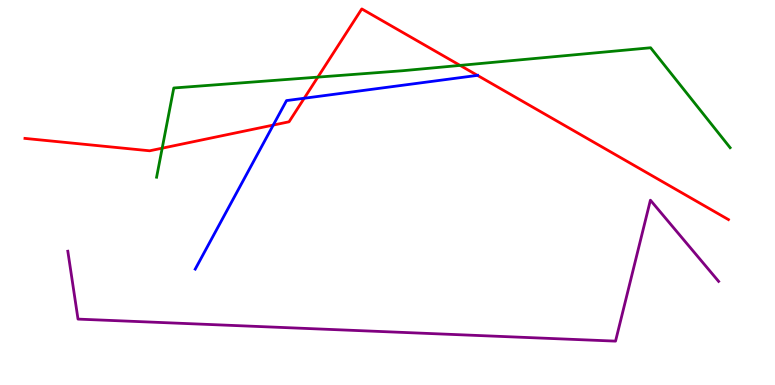[{'lines': ['blue', 'red'], 'intersections': [{'x': 3.53, 'y': 6.75}, {'x': 3.93, 'y': 7.45}, {'x': 6.16, 'y': 8.04}]}, {'lines': ['green', 'red'], 'intersections': [{'x': 2.09, 'y': 6.15}, {'x': 4.1, 'y': 8.0}, {'x': 5.94, 'y': 8.3}]}, {'lines': ['purple', 'red'], 'intersections': []}, {'lines': ['blue', 'green'], 'intersections': []}, {'lines': ['blue', 'purple'], 'intersections': []}, {'lines': ['green', 'purple'], 'intersections': []}]